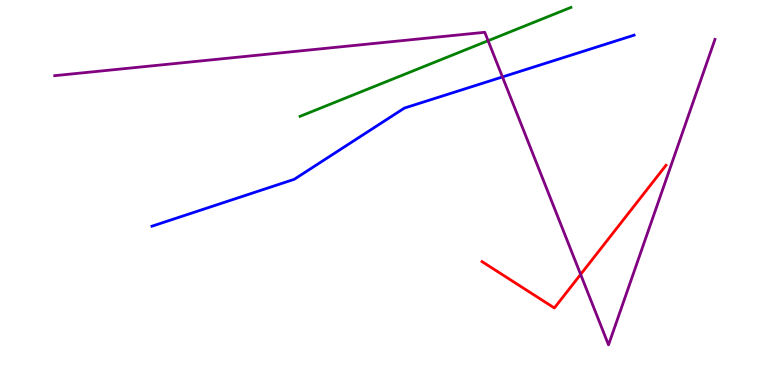[{'lines': ['blue', 'red'], 'intersections': []}, {'lines': ['green', 'red'], 'intersections': []}, {'lines': ['purple', 'red'], 'intersections': [{'x': 7.49, 'y': 2.87}]}, {'lines': ['blue', 'green'], 'intersections': []}, {'lines': ['blue', 'purple'], 'intersections': [{'x': 6.48, 'y': 8.0}]}, {'lines': ['green', 'purple'], 'intersections': [{'x': 6.3, 'y': 8.94}]}]